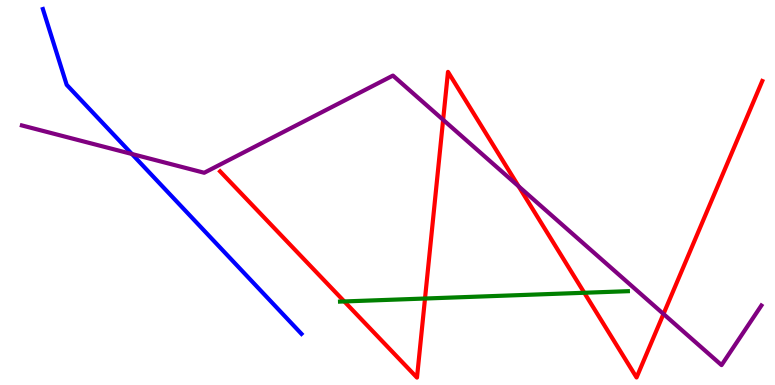[{'lines': ['blue', 'red'], 'intersections': []}, {'lines': ['green', 'red'], 'intersections': [{'x': 4.44, 'y': 2.17}, {'x': 5.48, 'y': 2.25}, {'x': 7.54, 'y': 2.4}]}, {'lines': ['purple', 'red'], 'intersections': [{'x': 5.72, 'y': 6.89}, {'x': 6.69, 'y': 5.16}, {'x': 8.56, 'y': 1.85}]}, {'lines': ['blue', 'green'], 'intersections': []}, {'lines': ['blue', 'purple'], 'intersections': [{'x': 1.7, 'y': 6.0}]}, {'lines': ['green', 'purple'], 'intersections': []}]